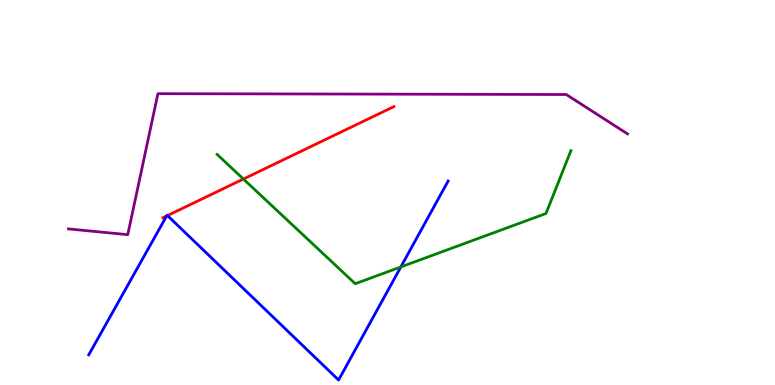[{'lines': ['blue', 'red'], 'intersections': [{'x': 2.15, 'y': 4.39}, {'x': 2.16, 'y': 4.4}]}, {'lines': ['green', 'red'], 'intersections': [{'x': 3.14, 'y': 5.35}]}, {'lines': ['purple', 'red'], 'intersections': []}, {'lines': ['blue', 'green'], 'intersections': [{'x': 5.17, 'y': 3.07}]}, {'lines': ['blue', 'purple'], 'intersections': []}, {'lines': ['green', 'purple'], 'intersections': []}]